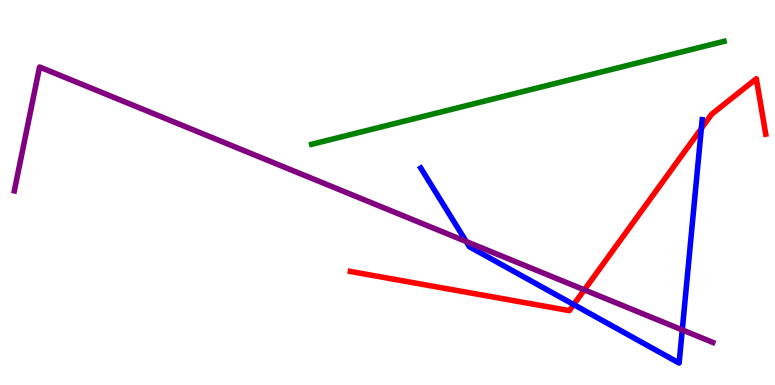[{'lines': ['blue', 'red'], 'intersections': [{'x': 7.4, 'y': 2.09}, {'x': 9.05, 'y': 6.66}]}, {'lines': ['green', 'red'], 'intersections': []}, {'lines': ['purple', 'red'], 'intersections': [{'x': 7.54, 'y': 2.47}]}, {'lines': ['blue', 'green'], 'intersections': []}, {'lines': ['blue', 'purple'], 'intersections': [{'x': 6.02, 'y': 3.73}, {'x': 8.8, 'y': 1.43}]}, {'lines': ['green', 'purple'], 'intersections': []}]